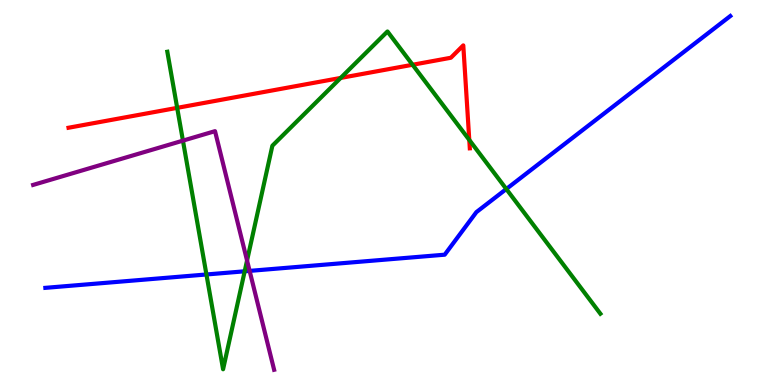[{'lines': ['blue', 'red'], 'intersections': []}, {'lines': ['green', 'red'], 'intersections': [{'x': 2.29, 'y': 7.2}, {'x': 4.4, 'y': 7.98}, {'x': 5.32, 'y': 8.32}, {'x': 6.06, 'y': 6.37}]}, {'lines': ['purple', 'red'], 'intersections': []}, {'lines': ['blue', 'green'], 'intersections': [{'x': 2.66, 'y': 2.87}, {'x': 3.16, 'y': 2.95}, {'x': 6.53, 'y': 5.09}]}, {'lines': ['blue', 'purple'], 'intersections': [{'x': 3.22, 'y': 2.96}]}, {'lines': ['green', 'purple'], 'intersections': [{'x': 2.36, 'y': 6.35}, {'x': 3.19, 'y': 3.23}]}]